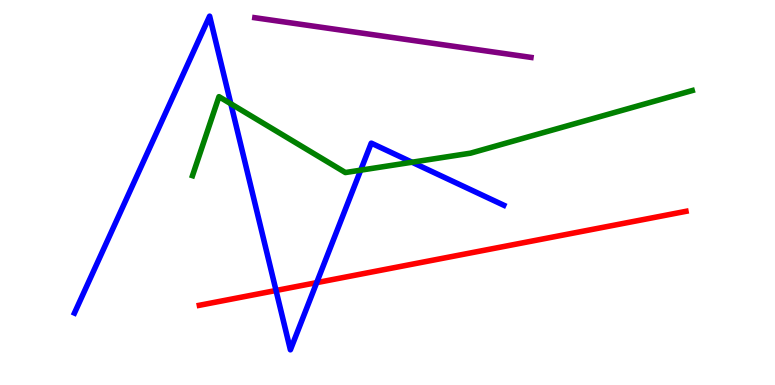[{'lines': ['blue', 'red'], 'intersections': [{'x': 3.56, 'y': 2.45}, {'x': 4.09, 'y': 2.66}]}, {'lines': ['green', 'red'], 'intersections': []}, {'lines': ['purple', 'red'], 'intersections': []}, {'lines': ['blue', 'green'], 'intersections': [{'x': 2.98, 'y': 7.3}, {'x': 4.65, 'y': 5.58}, {'x': 5.32, 'y': 5.79}]}, {'lines': ['blue', 'purple'], 'intersections': []}, {'lines': ['green', 'purple'], 'intersections': []}]